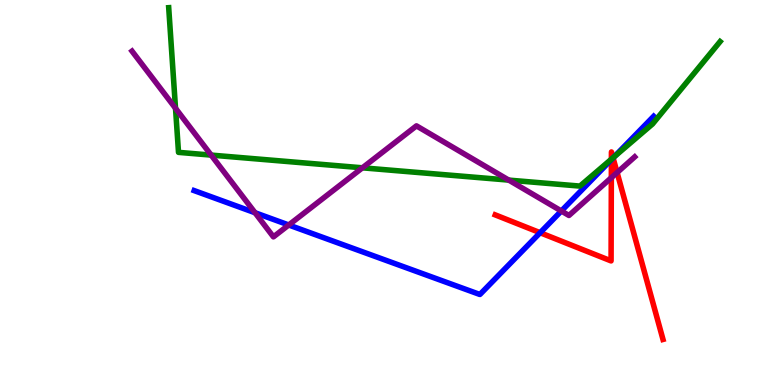[{'lines': ['blue', 'red'], 'intersections': [{'x': 6.97, 'y': 3.96}, {'x': 7.89, 'y': 5.85}, {'x': 7.91, 'y': 5.9}]}, {'lines': ['green', 'red'], 'intersections': [{'x': 7.89, 'y': 5.87}, {'x': 7.91, 'y': 5.9}]}, {'lines': ['purple', 'red'], 'intersections': [{'x': 7.89, 'y': 5.38}, {'x': 7.96, 'y': 5.52}]}, {'lines': ['blue', 'green'], 'intersections': [{'x': 7.92, 'y': 5.93}]}, {'lines': ['blue', 'purple'], 'intersections': [{'x': 3.29, 'y': 4.47}, {'x': 3.73, 'y': 4.16}, {'x': 7.24, 'y': 4.52}]}, {'lines': ['green', 'purple'], 'intersections': [{'x': 2.26, 'y': 7.19}, {'x': 2.72, 'y': 5.97}, {'x': 4.68, 'y': 5.64}, {'x': 6.56, 'y': 5.32}]}]